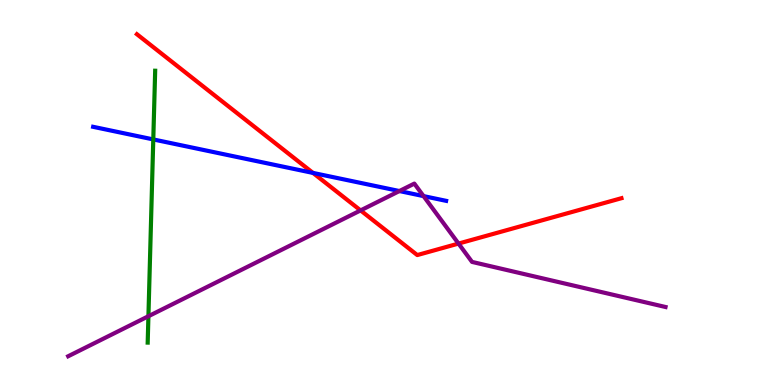[{'lines': ['blue', 'red'], 'intersections': [{'x': 4.04, 'y': 5.51}]}, {'lines': ['green', 'red'], 'intersections': []}, {'lines': ['purple', 'red'], 'intersections': [{'x': 4.65, 'y': 4.53}, {'x': 5.92, 'y': 3.67}]}, {'lines': ['blue', 'green'], 'intersections': [{'x': 1.98, 'y': 6.38}]}, {'lines': ['blue', 'purple'], 'intersections': [{'x': 5.15, 'y': 5.04}, {'x': 5.47, 'y': 4.91}]}, {'lines': ['green', 'purple'], 'intersections': [{'x': 1.92, 'y': 1.79}]}]